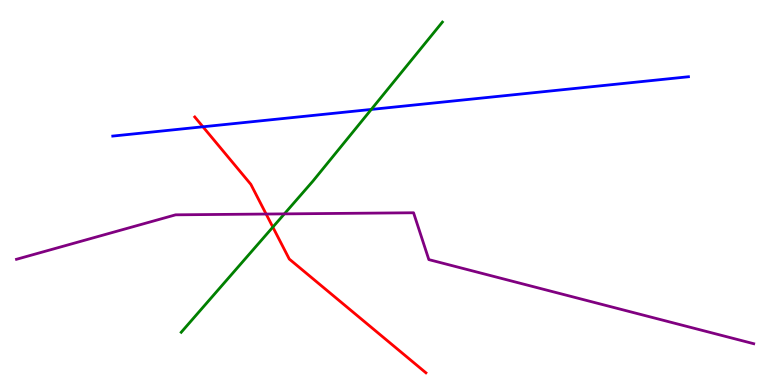[{'lines': ['blue', 'red'], 'intersections': [{'x': 2.62, 'y': 6.71}]}, {'lines': ['green', 'red'], 'intersections': [{'x': 3.52, 'y': 4.1}]}, {'lines': ['purple', 'red'], 'intersections': [{'x': 3.43, 'y': 4.44}]}, {'lines': ['blue', 'green'], 'intersections': [{'x': 4.79, 'y': 7.16}]}, {'lines': ['blue', 'purple'], 'intersections': []}, {'lines': ['green', 'purple'], 'intersections': [{'x': 3.67, 'y': 4.44}]}]